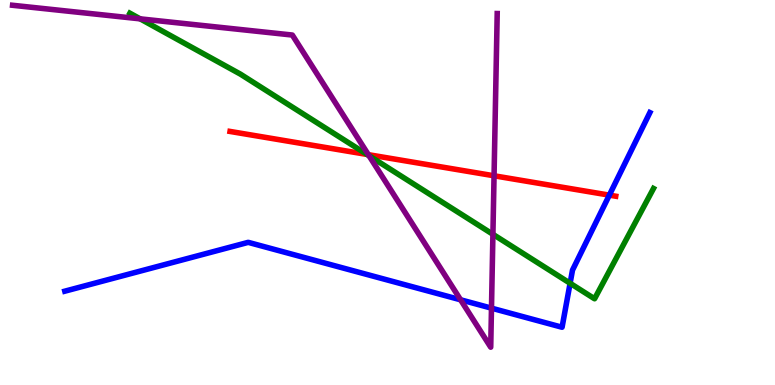[{'lines': ['blue', 'red'], 'intersections': [{'x': 7.86, 'y': 4.93}]}, {'lines': ['green', 'red'], 'intersections': [{'x': 4.74, 'y': 5.99}]}, {'lines': ['purple', 'red'], 'intersections': [{'x': 4.75, 'y': 5.98}, {'x': 6.37, 'y': 5.43}]}, {'lines': ['blue', 'green'], 'intersections': [{'x': 7.36, 'y': 2.64}]}, {'lines': ['blue', 'purple'], 'intersections': [{'x': 5.94, 'y': 2.21}, {'x': 6.34, 'y': 2.0}]}, {'lines': ['green', 'purple'], 'intersections': [{'x': 1.81, 'y': 9.51}, {'x': 4.76, 'y': 5.96}, {'x': 6.36, 'y': 3.91}]}]